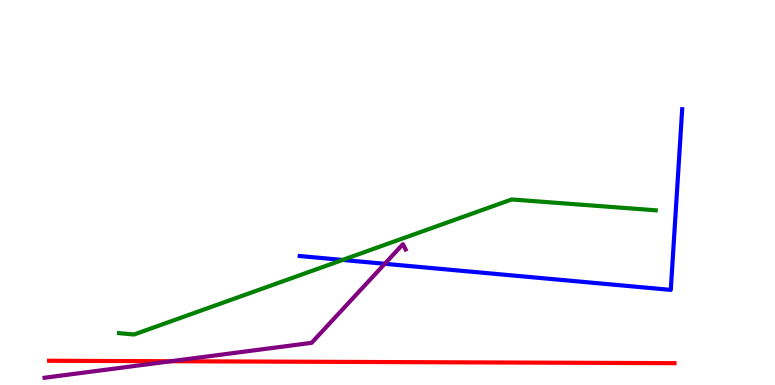[{'lines': ['blue', 'red'], 'intersections': []}, {'lines': ['green', 'red'], 'intersections': []}, {'lines': ['purple', 'red'], 'intersections': [{'x': 2.21, 'y': 0.617}]}, {'lines': ['blue', 'green'], 'intersections': [{'x': 4.42, 'y': 3.25}]}, {'lines': ['blue', 'purple'], 'intersections': [{'x': 4.96, 'y': 3.15}]}, {'lines': ['green', 'purple'], 'intersections': []}]